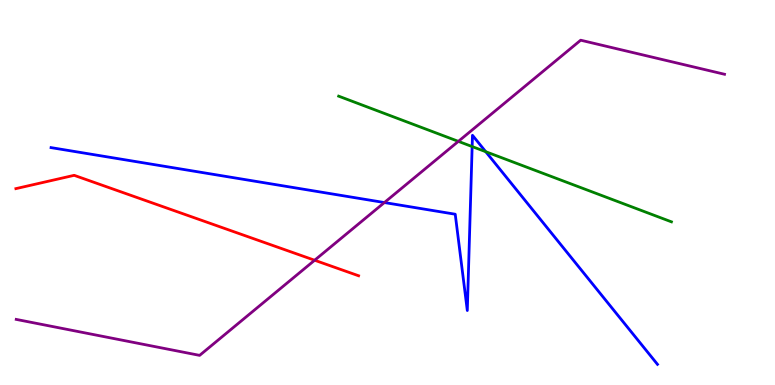[{'lines': ['blue', 'red'], 'intersections': []}, {'lines': ['green', 'red'], 'intersections': []}, {'lines': ['purple', 'red'], 'intersections': [{'x': 4.06, 'y': 3.24}]}, {'lines': ['blue', 'green'], 'intersections': [{'x': 6.09, 'y': 6.19}, {'x': 6.27, 'y': 6.06}]}, {'lines': ['blue', 'purple'], 'intersections': [{'x': 4.96, 'y': 4.74}]}, {'lines': ['green', 'purple'], 'intersections': [{'x': 5.91, 'y': 6.33}]}]